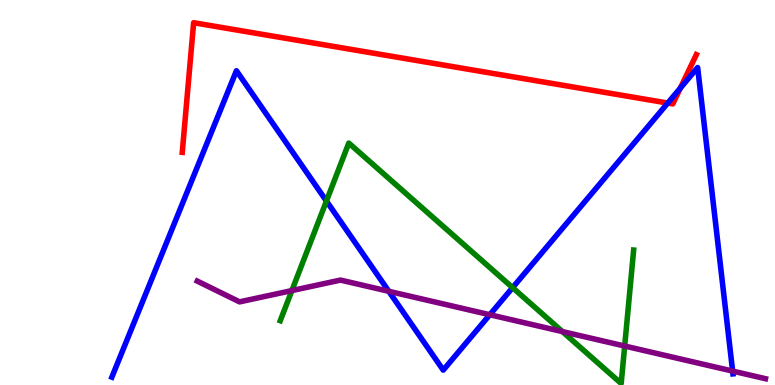[{'lines': ['blue', 'red'], 'intersections': [{'x': 8.62, 'y': 7.32}, {'x': 8.78, 'y': 7.71}]}, {'lines': ['green', 'red'], 'intersections': []}, {'lines': ['purple', 'red'], 'intersections': []}, {'lines': ['blue', 'green'], 'intersections': [{'x': 4.21, 'y': 4.78}, {'x': 6.61, 'y': 2.53}]}, {'lines': ['blue', 'purple'], 'intersections': [{'x': 5.02, 'y': 2.43}, {'x': 6.32, 'y': 1.83}, {'x': 9.45, 'y': 0.362}]}, {'lines': ['green', 'purple'], 'intersections': [{'x': 3.77, 'y': 2.45}, {'x': 7.26, 'y': 1.39}, {'x': 8.06, 'y': 1.01}]}]